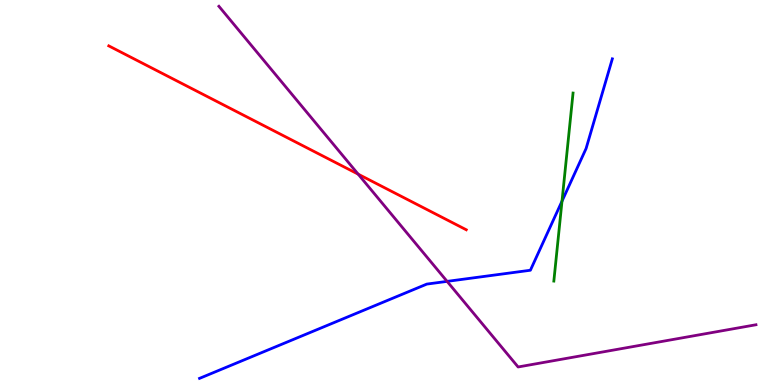[{'lines': ['blue', 'red'], 'intersections': []}, {'lines': ['green', 'red'], 'intersections': []}, {'lines': ['purple', 'red'], 'intersections': [{'x': 4.62, 'y': 5.48}]}, {'lines': ['blue', 'green'], 'intersections': [{'x': 7.25, 'y': 4.78}]}, {'lines': ['blue', 'purple'], 'intersections': [{'x': 5.77, 'y': 2.69}]}, {'lines': ['green', 'purple'], 'intersections': []}]